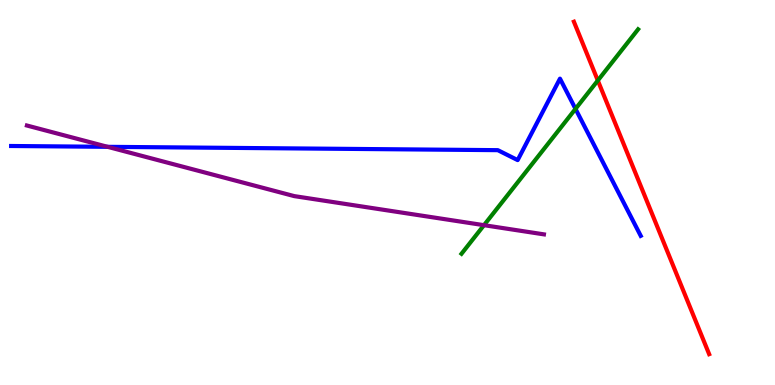[{'lines': ['blue', 'red'], 'intersections': []}, {'lines': ['green', 'red'], 'intersections': [{'x': 7.71, 'y': 7.91}]}, {'lines': ['purple', 'red'], 'intersections': []}, {'lines': ['blue', 'green'], 'intersections': [{'x': 7.43, 'y': 7.17}]}, {'lines': ['blue', 'purple'], 'intersections': [{'x': 1.39, 'y': 6.19}]}, {'lines': ['green', 'purple'], 'intersections': [{'x': 6.25, 'y': 4.15}]}]